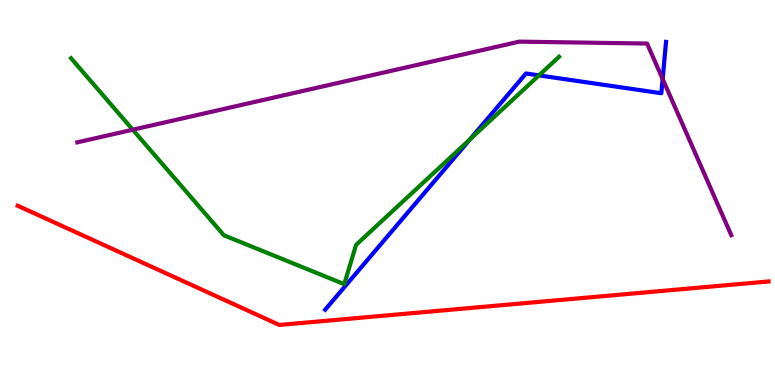[{'lines': ['blue', 'red'], 'intersections': []}, {'lines': ['green', 'red'], 'intersections': []}, {'lines': ['purple', 'red'], 'intersections': []}, {'lines': ['blue', 'green'], 'intersections': [{'x': 6.06, 'y': 6.38}, {'x': 6.95, 'y': 8.04}]}, {'lines': ['blue', 'purple'], 'intersections': [{'x': 8.55, 'y': 7.95}]}, {'lines': ['green', 'purple'], 'intersections': [{'x': 1.71, 'y': 6.63}]}]